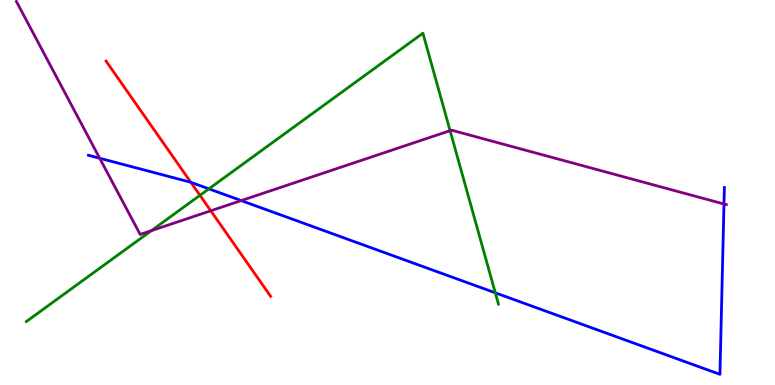[{'lines': ['blue', 'red'], 'intersections': [{'x': 2.46, 'y': 5.26}]}, {'lines': ['green', 'red'], 'intersections': [{'x': 2.58, 'y': 4.93}]}, {'lines': ['purple', 'red'], 'intersections': [{'x': 2.72, 'y': 4.53}]}, {'lines': ['blue', 'green'], 'intersections': [{'x': 2.7, 'y': 5.1}, {'x': 6.39, 'y': 2.39}]}, {'lines': ['blue', 'purple'], 'intersections': [{'x': 1.29, 'y': 5.89}, {'x': 3.11, 'y': 4.79}, {'x': 9.34, 'y': 4.7}]}, {'lines': ['green', 'purple'], 'intersections': [{'x': 1.95, 'y': 4.01}, {'x': 5.81, 'y': 6.61}]}]